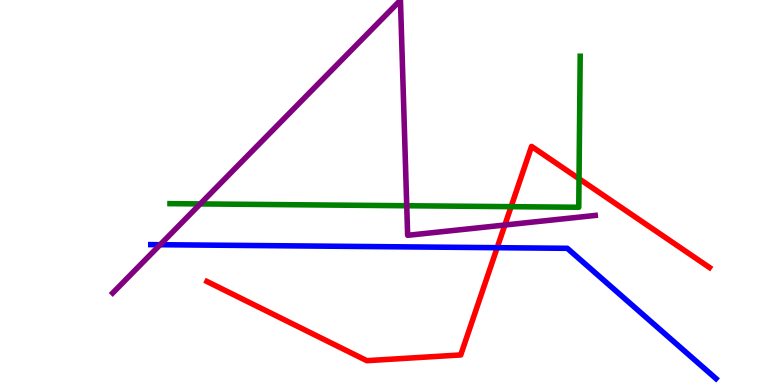[{'lines': ['blue', 'red'], 'intersections': [{'x': 6.41, 'y': 3.57}]}, {'lines': ['green', 'red'], 'intersections': [{'x': 6.59, 'y': 4.63}, {'x': 7.47, 'y': 5.36}]}, {'lines': ['purple', 'red'], 'intersections': [{'x': 6.51, 'y': 4.16}]}, {'lines': ['blue', 'green'], 'intersections': []}, {'lines': ['blue', 'purple'], 'intersections': [{'x': 2.07, 'y': 3.64}]}, {'lines': ['green', 'purple'], 'intersections': [{'x': 2.58, 'y': 4.7}, {'x': 5.25, 'y': 4.66}]}]